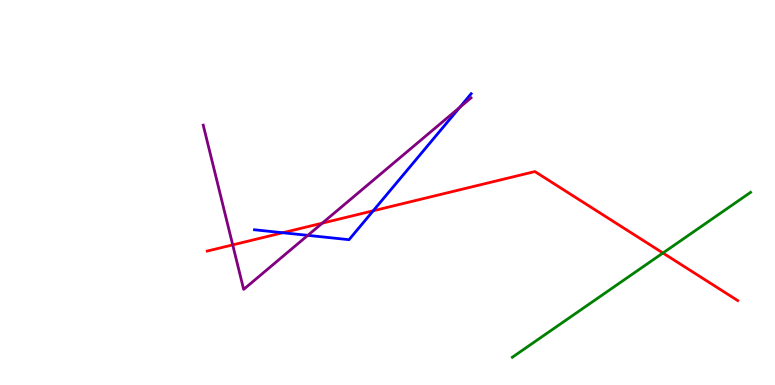[{'lines': ['blue', 'red'], 'intersections': [{'x': 3.65, 'y': 3.95}, {'x': 4.82, 'y': 4.52}]}, {'lines': ['green', 'red'], 'intersections': [{'x': 8.55, 'y': 3.43}]}, {'lines': ['purple', 'red'], 'intersections': [{'x': 3.0, 'y': 3.64}, {'x': 4.16, 'y': 4.2}]}, {'lines': ['blue', 'green'], 'intersections': []}, {'lines': ['blue', 'purple'], 'intersections': [{'x': 3.97, 'y': 3.89}, {'x': 5.93, 'y': 7.21}]}, {'lines': ['green', 'purple'], 'intersections': []}]